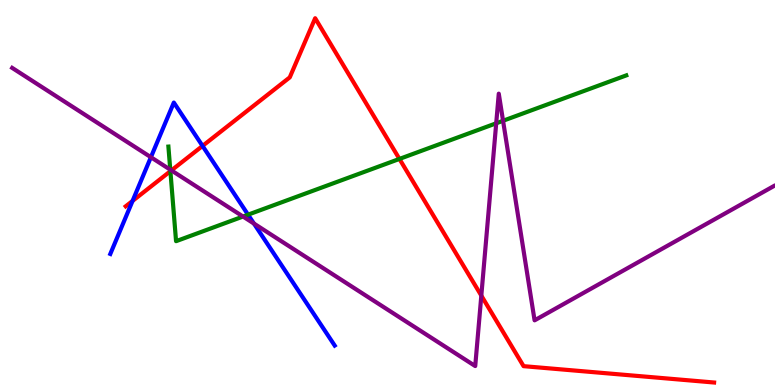[{'lines': ['blue', 'red'], 'intersections': [{'x': 1.71, 'y': 4.78}, {'x': 2.61, 'y': 6.21}]}, {'lines': ['green', 'red'], 'intersections': [{'x': 2.2, 'y': 5.55}, {'x': 5.15, 'y': 5.87}]}, {'lines': ['purple', 'red'], 'intersections': [{'x': 2.21, 'y': 5.57}, {'x': 6.21, 'y': 2.32}]}, {'lines': ['blue', 'green'], 'intersections': [{'x': 3.2, 'y': 4.42}]}, {'lines': ['blue', 'purple'], 'intersections': [{'x': 1.95, 'y': 5.92}, {'x': 3.28, 'y': 4.19}]}, {'lines': ['green', 'purple'], 'intersections': [{'x': 2.2, 'y': 5.59}, {'x': 3.14, 'y': 4.38}, {'x': 6.4, 'y': 6.8}, {'x': 6.49, 'y': 6.86}]}]